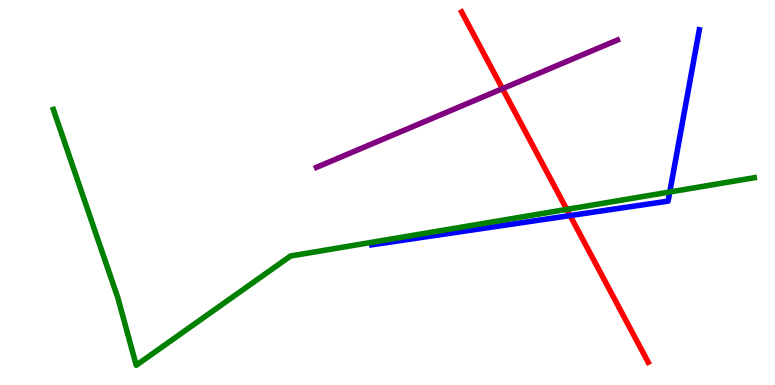[{'lines': ['blue', 'red'], 'intersections': [{'x': 7.36, 'y': 4.4}]}, {'lines': ['green', 'red'], 'intersections': [{'x': 7.31, 'y': 4.56}]}, {'lines': ['purple', 'red'], 'intersections': [{'x': 6.48, 'y': 7.7}]}, {'lines': ['blue', 'green'], 'intersections': [{'x': 8.64, 'y': 5.01}]}, {'lines': ['blue', 'purple'], 'intersections': []}, {'lines': ['green', 'purple'], 'intersections': []}]